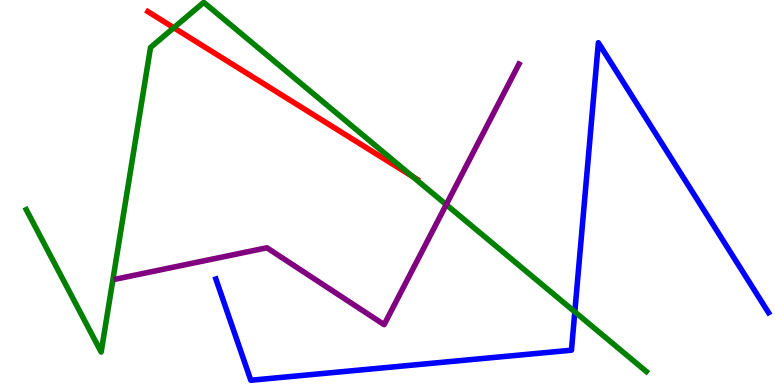[{'lines': ['blue', 'red'], 'intersections': []}, {'lines': ['green', 'red'], 'intersections': [{'x': 2.24, 'y': 9.28}, {'x': 5.32, 'y': 5.42}]}, {'lines': ['purple', 'red'], 'intersections': []}, {'lines': ['blue', 'green'], 'intersections': [{'x': 7.42, 'y': 1.9}]}, {'lines': ['blue', 'purple'], 'intersections': []}, {'lines': ['green', 'purple'], 'intersections': [{'x': 5.76, 'y': 4.69}]}]